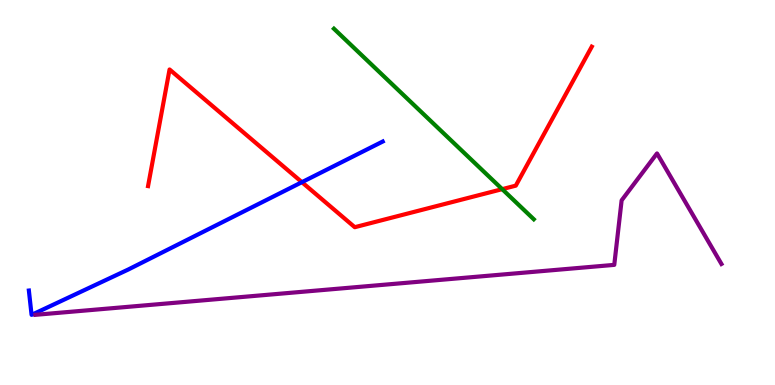[{'lines': ['blue', 'red'], 'intersections': [{'x': 3.9, 'y': 5.27}]}, {'lines': ['green', 'red'], 'intersections': [{'x': 6.48, 'y': 5.09}]}, {'lines': ['purple', 'red'], 'intersections': []}, {'lines': ['blue', 'green'], 'intersections': []}, {'lines': ['blue', 'purple'], 'intersections': []}, {'lines': ['green', 'purple'], 'intersections': []}]